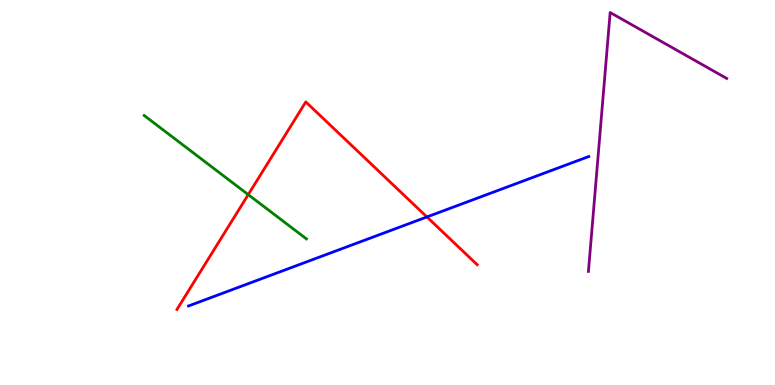[{'lines': ['blue', 'red'], 'intersections': [{'x': 5.51, 'y': 4.36}]}, {'lines': ['green', 'red'], 'intersections': [{'x': 3.2, 'y': 4.94}]}, {'lines': ['purple', 'red'], 'intersections': []}, {'lines': ['blue', 'green'], 'intersections': []}, {'lines': ['blue', 'purple'], 'intersections': []}, {'lines': ['green', 'purple'], 'intersections': []}]